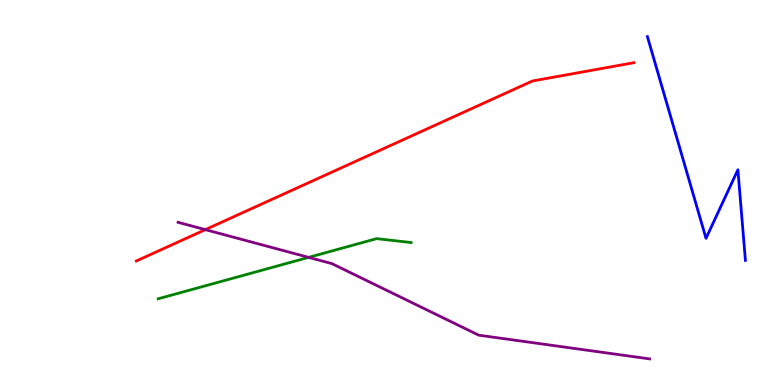[{'lines': ['blue', 'red'], 'intersections': []}, {'lines': ['green', 'red'], 'intersections': []}, {'lines': ['purple', 'red'], 'intersections': [{'x': 2.65, 'y': 4.04}]}, {'lines': ['blue', 'green'], 'intersections': []}, {'lines': ['blue', 'purple'], 'intersections': []}, {'lines': ['green', 'purple'], 'intersections': [{'x': 3.98, 'y': 3.32}]}]